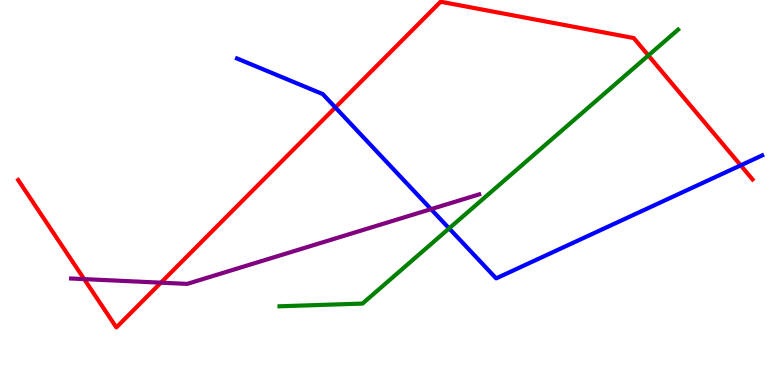[{'lines': ['blue', 'red'], 'intersections': [{'x': 4.33, 'y': 7.21}, {'x': 9.56, 'y': 5.71}]}, {'lines': ['green', 'red'], 'intersections': [{'x': 8.37, 'y': 8.56}]}, {'lines': ['purple', 'red'], 'intersections': [{'x': 1.09, 'y': 2.75}, {'x': 2.08, 'y': 2.66}]}, {'lines': ['blue', 'green'], 'intersections': [{'x': 5.8, 'y': 4.07}]}, {'lines': ['blue', 'purple'], 'intersections': [{'x': 5.56, 'y': 4.57}]}, {'lines': ['green', 'purple'], 'intersections': []}]